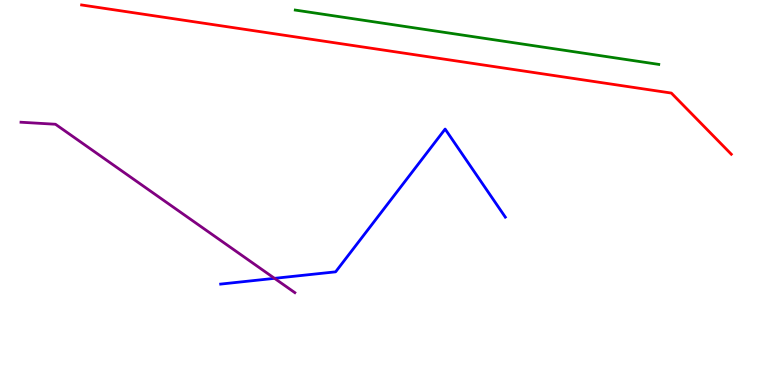[{'lines': ['blue', 'red'], 'intersections': []}, {'lines': ['green', 'red'], 'intersections': []}, {'lines': ['purple', 'red'], 'intersections': []}, {'lines': ['blue', 'green'], 'intersections': []}, {'lines': ['blue', 'purple'], 'intersections': [{'x': 3.54, 'y': 2.77}]}, {'lines': ['green', 'purple'], 'intersections': []}]